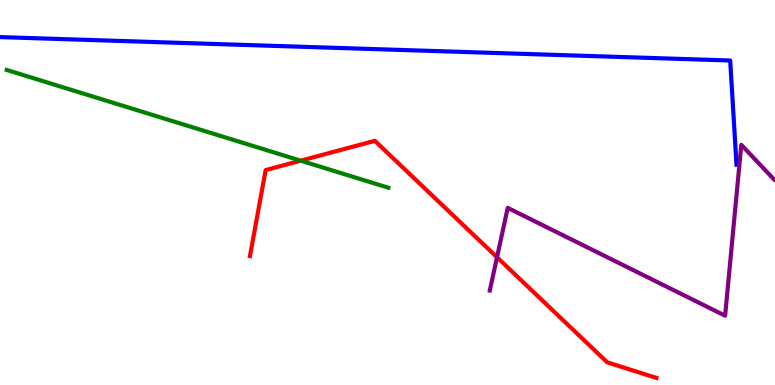[{'lines': ['blue', 'red'], 'intersections': []}, {'lines': ['green', 'red'], 'intersections': [{'x': 3.88, 'y': 5.83}]}, {'lines': ['purple', 'red'], 'intersections': [{'x': 6.41, 'y': 3.32}]}, {'lines': ['blue', 'green'], 'intersections': []}, {'lines': ['blue', 'purple'], 'intersections': []}, {'lines': ['green', 'purple'], 'intersections': []}]